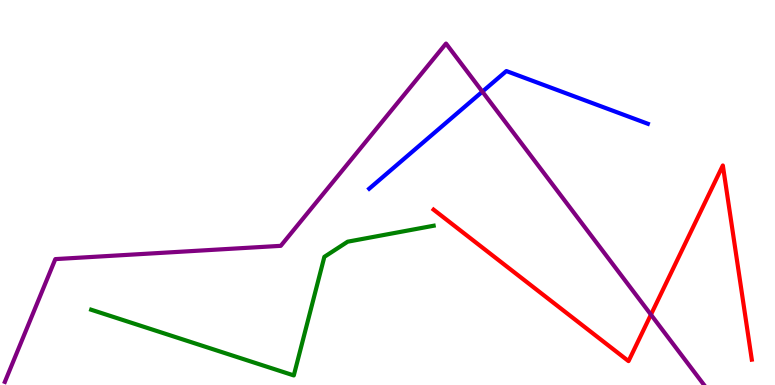[{'lines': ['blue', 'red'], 'intersections': []}, {'lines': ['green', 'red'], 'intersections': []}, {'lines': ['purple', 'red'], 'intersections': [{'x': 8.4, 'y': 1.83}]}, {'lines': ['blue', 'green'], 'intersections': []}, {'lines': ['blue', 'purple'], 'intersections': [{'x': 6.22, 'y': 7.62}]}, {'lines': ['green', 'purple'], 'intersections': []}]